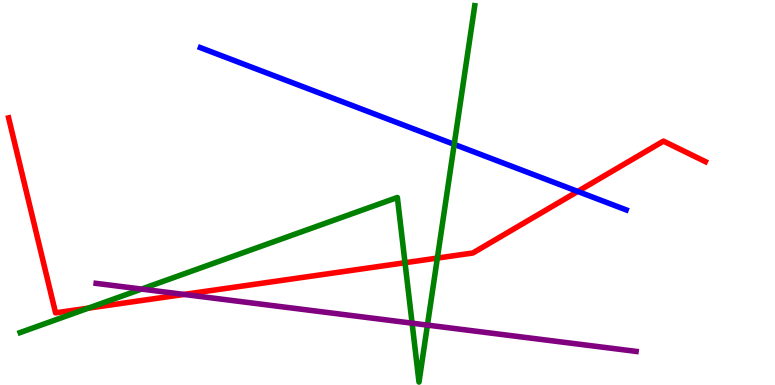[{'lines': ['blue', 'red'], 'intersections': [{'x': 7.45, 'y': 5.03}]}, {'lines': ['green', 'red'], 'intersections': [{'x': 1.14, 'y': 2.0}, {'x': 5.23, 'y': 3.18}, {'x': 5.64, 'y': 3.3}]}, {'lines': ['purple', 'red'], 'intersections': [{'x': 2.37, 'y': 2.35}]}, {'lines': ['blue', 'green'], 'intersections': [{'x': 5.86, 'y': 6.25}]}, {'lines': ['blue', 'purple'], 'intersections': []}, {'lines': ['green', 'purple'], 'intersections': [{'x': 1.83, 'y': 2.49}, {'x': 5.32, 'y': 1.61}, {'x': 5.52, 'y': 1.56}]}]